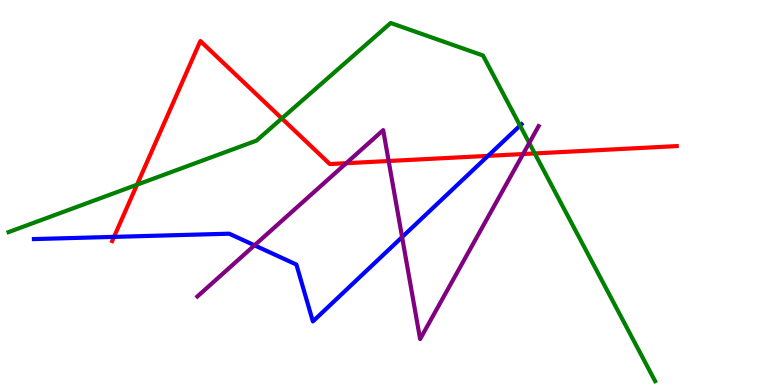[{'lines': ['blue', 'red'], 'intersections': [{'x': 1.47, 'y': 3.85}, {'x': 6.3, 'y': 5.95}]}, {'lines': ['green', 'red'], 'intersections': [{'x': 1.77, 'y': 5.2}, {'x': 3.64, 'y': 6.92}, {'x': 6.9, 'y': 6.01}]}, {'lines': ['purple', 'red'], 'intersections': [{'x': 4.47, 'y': 5.76}, {'x': 5.01, 'y': 5.82}, {'x': 6.75, 'y': 6.0}]}, {'lines': ['blue', 'green'], 'intersections': [{'x': 6.71, 'y': 6.74}]}, {'lines': ['blue', 'purple'], 'intersections': [{'x': 3.28, 'y': 3.63}, {'x': 5.19, 'y': 3.84}]}, {'lines': ['green', 'purple'], 'intersections': [{'x': 6.83, 'y': 6.29}]}]